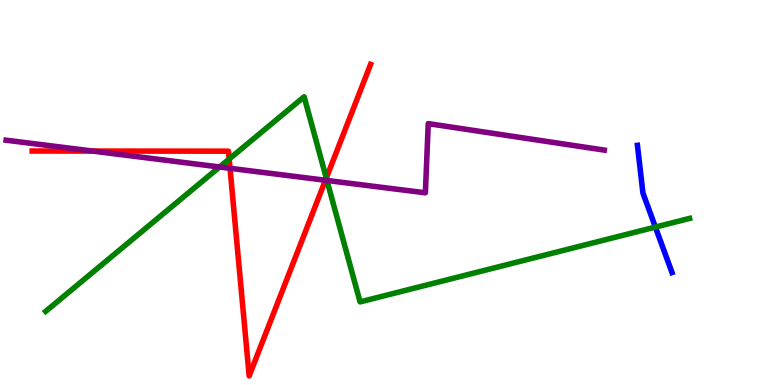[{'lines': ['blue', 'red'], 'intersections': []}, {'lines': ['green', 'red'], 'intersections': [{'x': 2.96, 'y': 5.87}, {'x': 4.21, 'y': 5.38}]}, {'lines': ['purple', 'red'], 'intersections': [{'x': 1.2, 'y': 6.08}, {'x': 2.97, 'y': 5.63}, {'x': 4.2, 'y': 5.32}]}, {'lines': ['blue', 'green'], 'intersections': [{'x': 8.46, 'y': 4.1}]}, {'lines': ['blue', 'purple'], 'intersections': []}, {'lines': ['green', 'purple'], 'intersections': [{'x': 2.83, 'y': 5.66}, {'x': 4.22, 'y': 5.31}]}]